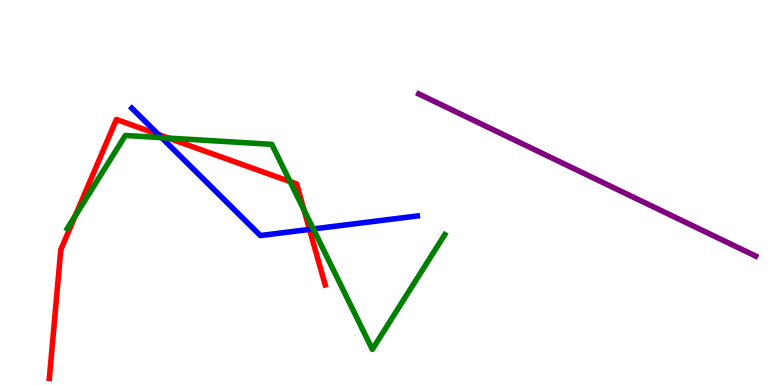[{'lines': ['blue', 'red'], 'intersections': [{'x': 2.04, 'y': 6.51}, {'x': 3.99, 'y': 4.04}]}, {'lines': ['green', 'red'], 'intersections': [{'x': 0.972, 'y': 4.4}, {'x': 2.17, 'y': 6.41}, {'x': 3.74, 'y': 5.28}, {'x': 3.92, 'y': 4.54}]}, {'lines': ['purple', 'red'], 'intersections': []}, {'lines': ['blue', 'green'], 'intersections': [{'x': 2.09, 'y': 6.42}, {'x': 4.04, 'y': 4.05}]}, {'lines': ['blue', 'purple'], 'intersections': []}, {'lines': ['green', 'purple'], 'intersections': []}]